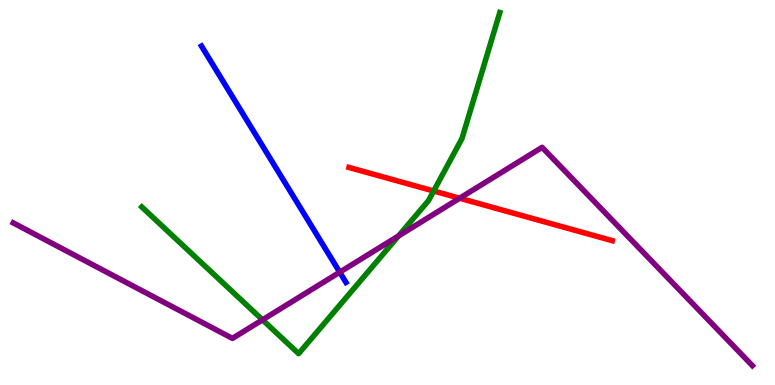[{'lines': ['blue', 'red'], 'intersections': []}, {'lines': ['green', 'red'], 'intersections': [{'x': 5.6, 'y': 5.04}]}, {'lines': ['purple', 'red'], 'intersections': [{'x': 5.93, 'y': 4.85}]}, {'lines': ['blue', 'green'], 'intersections': []}, {'lines': ['blue', 'purple'], 'intersections': [{'x': 4.38, 'y': 2.93}]}, {'lines': ['green', 'purple'], 'intersections': [{'x': 3.39, 'y': 1.69}, {'x': 5.14, 'y': 3.87}]}]